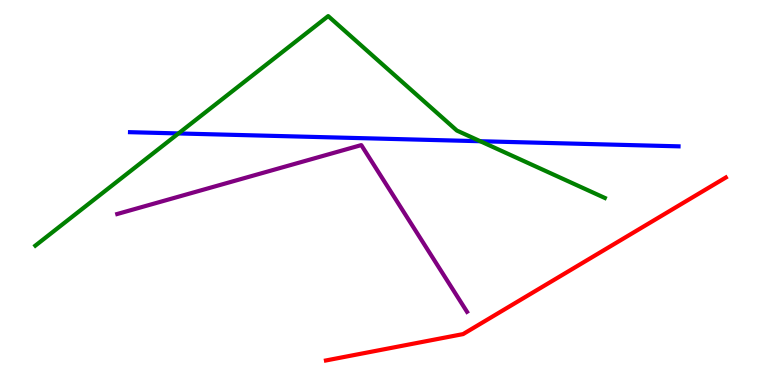[{'lines': ['blue', 'red'], 'intersections': []}, {'lines': ['green', 'red'], 'intersections': []}, {'lines': ['purple', 'red'], 'intersections': []}, {'lines': ['blue', 'green'], 'intersections': [{'x': 2.3, 'y': 6.53}, {'x': 6.2, 'y': 6.33}]}, {'lines': ['blue', 'purple'], 'intersections': []}, {'lines': ['green', 'purple'], 'intersections': []}]